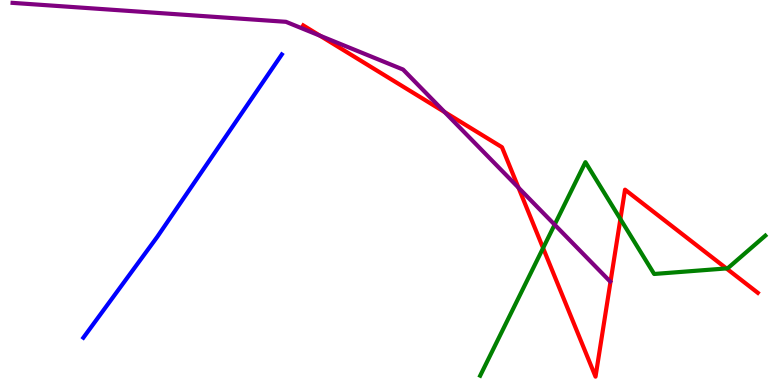[{'lines': ['blue', 'red'], 'intersections': []}, {'lines': ['green', 'red'], 'intersections': [{'x': 7.01, 'y': 3.56}, {'x': 8.01, 'y': 4.31}, {'x': 9.37, 'y': 3.03}]}, {'lines': ['purple', 'red'], 'intersections': [{'x': 4.13, 'y': 9.07}, {'x': 5.74, 'y': 7.09}, {'x': 6.69, 'y': 5.13}]}, {'lines': ['blue', 'green'], 'intersections': []}, {'lines': ['blue', 'purple'], 'intersections': []}, {'lines': ['green', 'purple'], 'intersections': [{'x': 7.16, 'y': 4.16}]}]